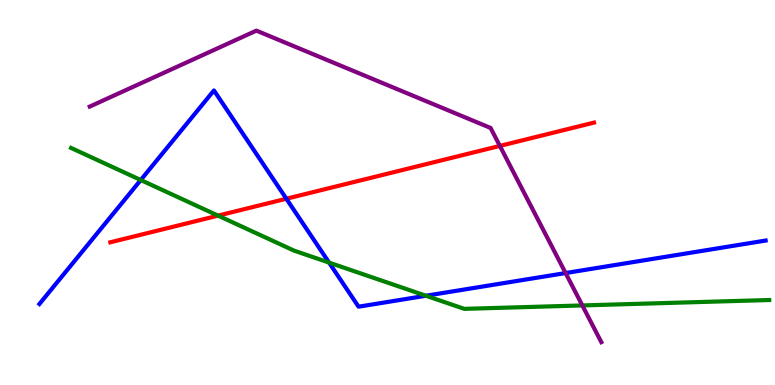[{'lines': ['blue', 'red'], 'intersections': [{'x': 3.69, 'y': 4.84}]}, {'lines': ['green', 'red'], 'intersections': [{'x': 2.81, 'y': 4.4}]}, {'lines': ['purple', 'red'], 'intersections': [{'x': 6.45, 'y': 6.21}]}, {'lines': ['blue', 'green'], 'intersections': [{'x': 1.82, 'y': 5.32}, {'x': 4.25, 'y': 3.18}, {'x': 5.5, 'y': 2.32}]}, {'lines': ['blue', 'purple'], 'intersections': [{'x': 7.3, 'y': 2.91}]}, {'lines': ['green', 'purple'], 'intersections': [{'x': 7.51, 'y': 2.07}]}]